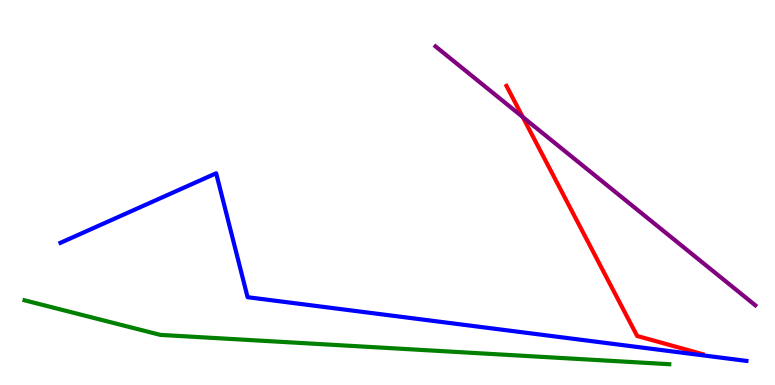[{'lines': ['blue', 'red'], 'intersections': []}, {'lines': ['green', 'red'], 'intersections': []}, {'lines': ['purple', 'red'], 'intersections': [{'x': 6.74, 'y': 6.96}]}, {'lines': ['blue', 'green'], 'intersections': []}, {'lines': ['blue', 'purple'], 'intersections': []}, {'lines': ['green', 'purple'], 'intersections': []}]